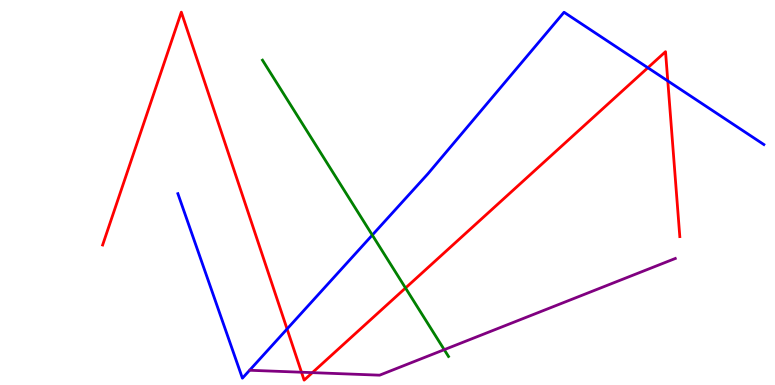[{'lines': ['blue', 'red'], 'intersections': [{'x': 3.7, 'y': 1.45}, {'x': 8.36, 'y': 8.24}, {'x': 8.62, 'y': 7.9}]}, {'lines': ['green', 'red'], 'intersections': [{'x': 5.23, 'y': 2.52}]}, {'lines': ['purple', 'red'], 'intersections': [{'x': 3.89, 'y': 0.332}, {'x': 4.03, 'y': 0.321}]}, {'lines': ['blue', 'green'], 'intersections': [{'x': 4.8, 'y': 3.89}]}, {'lines': ['blue', 'purple'], 'intersections': []}, {'lines': ['green', 'purple'], 'intersections': [{'x': 5.73, 'y': 0.918}]}]